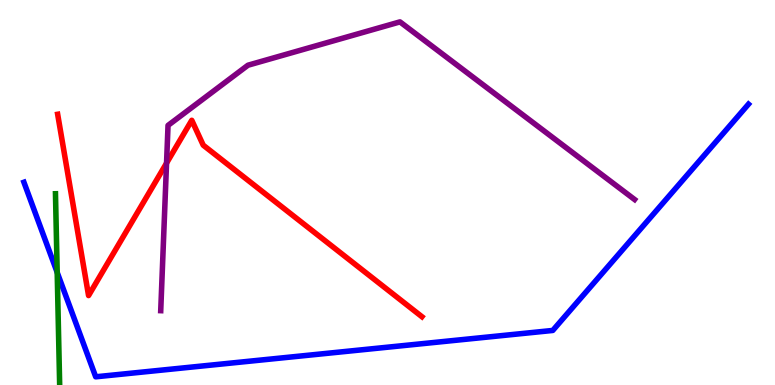[{'lines': ['blue', 'red'], 'intersections': []}, {'lines': ['green', 'red'], 'intersections': []}, {'lines': ['purple', 'red'], 'intersections': [{'x': 2.15, 'y': 5.76}]}, {'lines': ['blue', 'green'], 'intersections': [{'x': 0.738, 'y': 2.92}]}, {'lines': ['blue', 'purple'], 'intersections': []}, {'lines': ['green', 'purple'], 'intersections': []}]